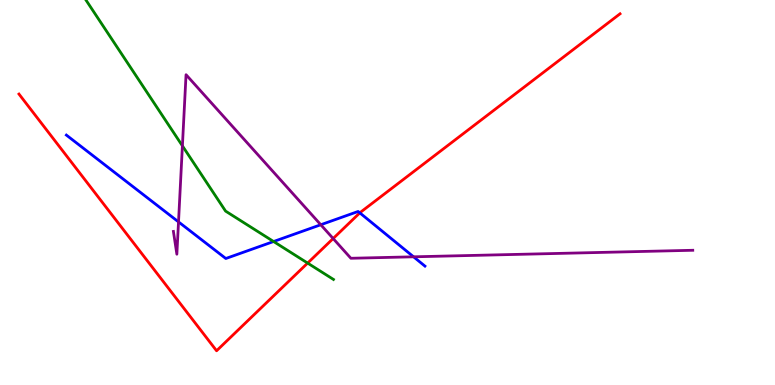[{'lines': ['blue', 'red'], 'intersections': [{'x': 4.64, 'y': 4.47}]}, {'lines': ['green', 'red'], 'intersections': [{'x': 3.97, 'y': 3.17}]}, {'lines': ['purple', 'red'], 'intersections': [{'x': 4.3, 'y': 3.8}]}, {'lines': ['blue', 'green'], 'intersections': [{'x': 3.53, 'y': 3.73}]}, {'lines': ['blue', 'purple'], 'intersections': [{'x': 2.3, 'y': 4.24}, {'x': 4.14, 'y': 4.16}, {'x': 5.34, 'y': 3.33}]}, {'lines': ['green', 'purple'], 'intersections': [{'x': 2.35, 'y': 6.21}]}]